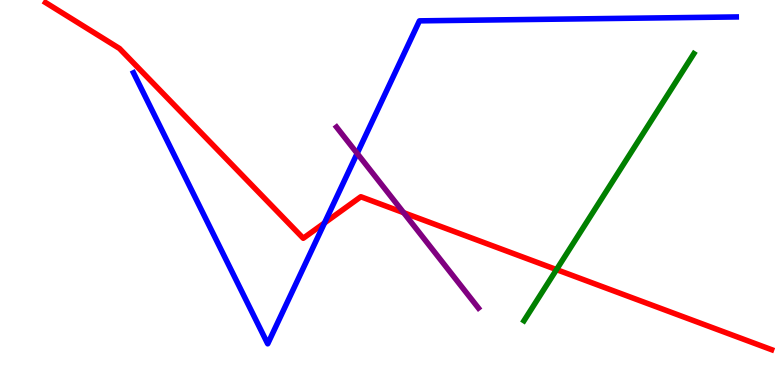[{'lines': ['blue', 'red'], 'intersections': [{'x': 4.19, 'y': 4.21}]}, {'lines': ['green', 'red'], 'intersections': [{'x': 7.18, 'y': 3.0}]}, {'lines': ['purple', 'red'], 'intersections': [{'x': 5.21, 'y': 4.48}]}, {'lines': ['blue', 'green'], 'intersections': []}, {'lines': ['blue', 'purple'], 'intersections': [{'x': 4.61, 'y': 6.02}]}, {'lines': ['green', 'purple'], 'intersections': []}]